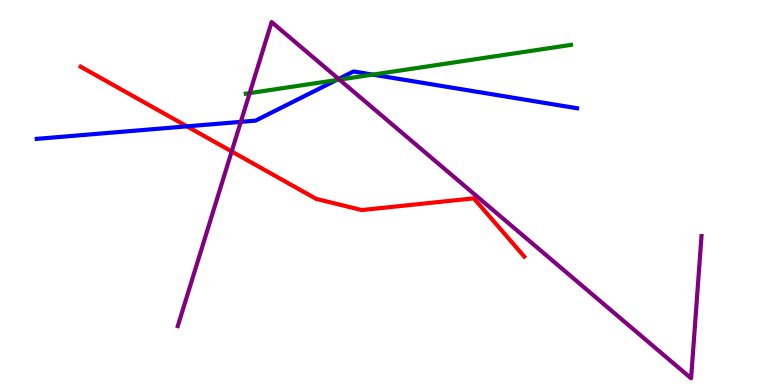[{'lines': ['blue', 'red'], 'intersections': [{'x': 2.41, 'y': 6.72}]}, {'lines': ['green', 'red'], 'intersections': []}, {'lines': ['purple', 'red'], 'intersections': [{'x': 2.99, 'y': 6.07}]}, {'lines': ['blue', 'green'], 'intersections': [{'x': 4.34, 'y': 7.92}, {'x': 4.81, 'y': 8.06}]}, {'lines': ['blue', 'purple'], 'intersections': [{'x': 3.11, 'y': 6.83}, {'x': 4.37, 'y': 7.95}]}, {'lines': ['green', 'purple'], 'intersections': [{'x': 3.22, 'y': 7.58}, {'x': 4.38, 'y': 7.93}]}]